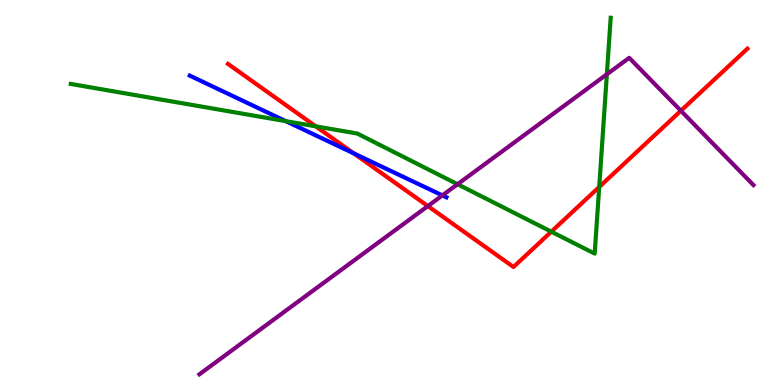[{'lines': ['blue', 'red'], 'intersections': [{'x': 4.56, 'y': 6.02}]}, {'lines': ['green', 'red'], 'intersections': [{'x': 4.07, 'y': 6.72}, {'x': 7.11, 'y': 3.98}, {'x': 7.73, 'y': 5.14}]}, {'lines': ['purple', 'red'], 'intersections': [{'x': 5.52, 'y': 4.65}, {'x': 8.79, 'y': 7.12}]}, {'lines': ['blue', 'green'], 'intersections': [{'x': 3.69, 'y': 6.85}]}, {'lines': ['blue', 'purple'], 'intersections': [{'x': 5.71, 'y': 4.92}]}, {'lines': ['green', 'purple'], 'intersections': [{'x': 5.9, 'y': 5.21}, {'x': 7.83, 'y': 8.07}]}]